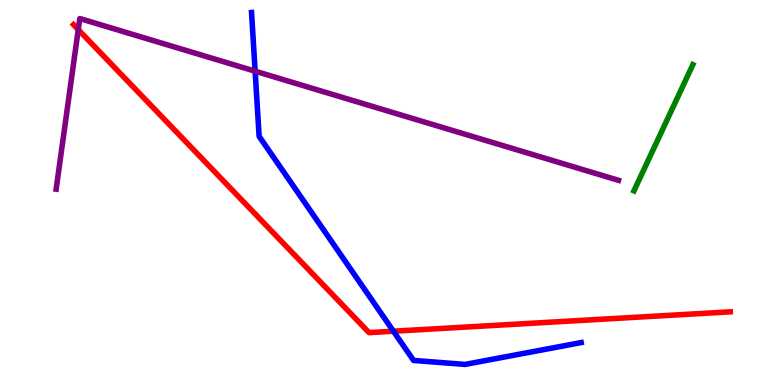[{'lines': ['blue', 'red'], 'intersections': [{'x': 5.08, 'y': 1.4}]}, {'lines': ['green', 'red'], 'intersections': []}, {'lines': ['purple', 'red'], 'intersections': [{'x': 1.01, 'y': 9.23}]}, {'lines': ['blue', 'green'], 'intersections': []}, {'lines': ['blue', 'purple'], 'intersections': [{'x': 3.29, 'y': 8.15}]}, {'lines': ['green', 'purple'], 'intersections': []}]